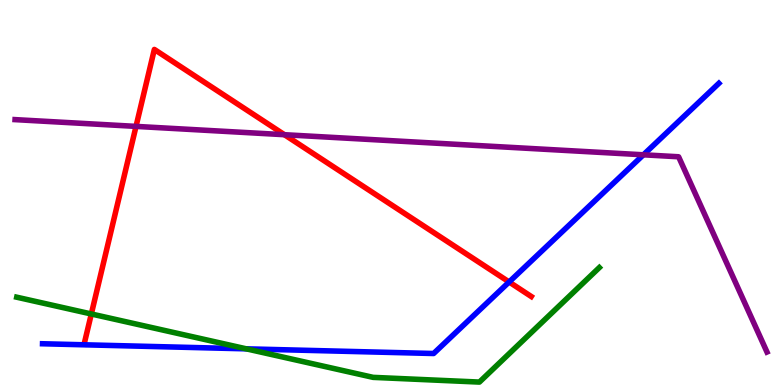[{'lines': ['blue', 'red'], 'intersections': [{'x': 6.57, 'y': 2.68}]}, {'lines': ['green', 'red'], 'intersections': [{'x': 1.18, 'y': 1.84}]}, {'lines': ['purple', 'red'], 'intersections': [{'x': 1.76, 'y': 6.72}, {'x': 3.67, 'y': 6.5}]}, {'lines': ['blue', 'green'], 'intersections': [{'x': 3.18, 'y': 0.939}]}, {'lines': ['blue', 'purple'], 'intersections': [{'x': 8.3, 'y': 5.98}]}, {'lines': ['green', 'purple'], 'intersections': []}]